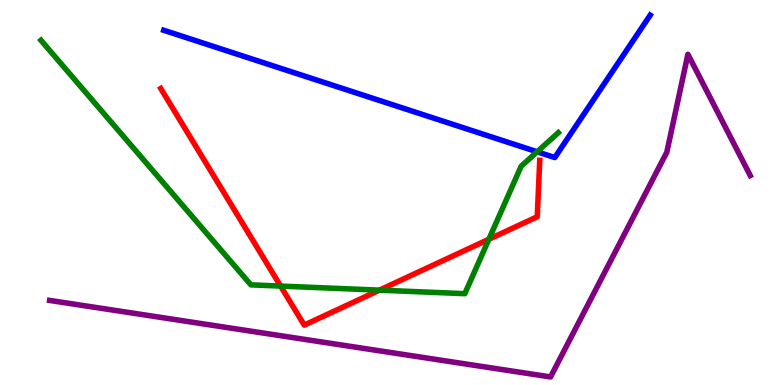[{'lines': ['blue', 'red'], 'intersections': []}, {'lines': ['green', 'red'], 'intersections': [{'x': 3.62, 'y': 2.57}, {'x': 4.9, 'y': 2.46}, {'x': 6.31, 'y': 3.79}]}, {'lines': ['purple', 'red'], 'intersections': []}, {'lines': ['blue', 'green'], 'intersections': [{'x': 6.93, 'y': 6.06}]}, {'lines': ['blue', 'purple'], 'intersections': []}, {'lines': ['green', 'purple'], 'intersections': []}]